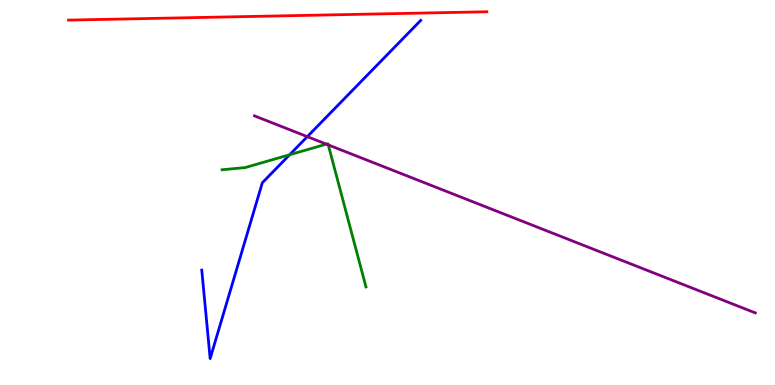[{'lines': ['blue', 'red'], 'intersections': []}, {'lines': ['green', 'red'], 'intersections': []}, {'lines': ['purple', 'red'], 'intersections': []}, {'lines': ['blue', 'green'], 'intersections': [{'x': 3.74, 'y': 5.98}]}, {'lines': ['blue', 'purple'], 'intersections': [{'x': 3.97, 'y': 6.45}]}, {'lines': ['green', 'purple'], 'intersections': [{'x': 4.21, 'y': 6.26}, {'x': 4.24, 'y': 6.24}]}]